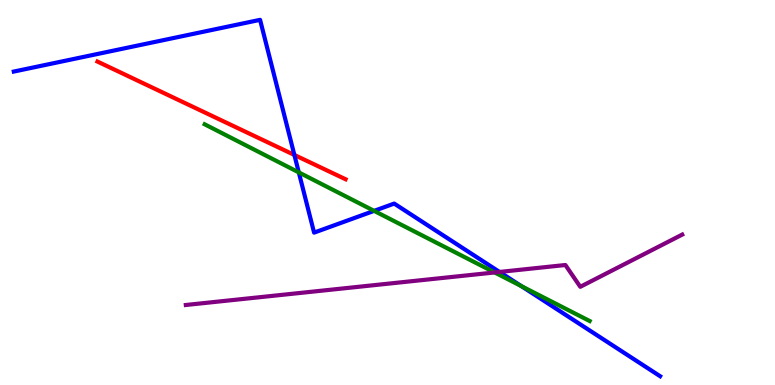[{'lines': ['blue', 'red'], 'intersections': [{'x': 3.8, 'y': 5.98}]}, {'lines': ['green', 'red'], 'intersections': []}, {'lines': ['purple', 'red'], 'intersections': []}, {'lines': ['blue', 'green'], 'intersections': [{'x': 3.86, 'y': 5.52}, {'x': 4.83, 'y': 4.52}, {'x': 6.73, 'y': 2.57}]}, {'lines': ['blue', 'purple'], 'intersections': [{'x': 6.45, 'y': 2.94}]}, {'lines': ['green', 'purple'], 'intersections': [{'x': 6.38, 'y': 2.92}]}]